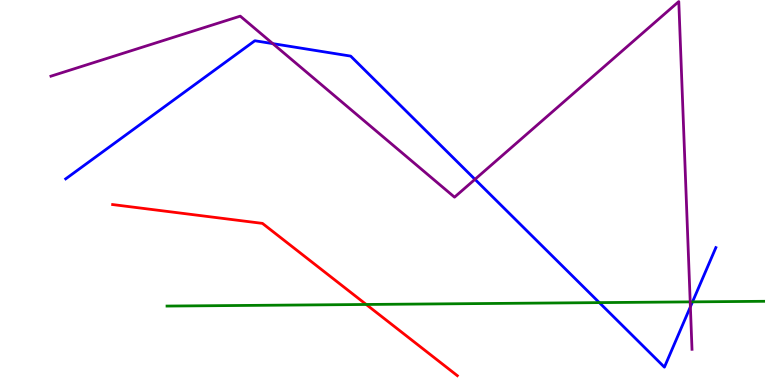[{'lines': ['blue', 'red'], 'intersections': []}, {'lines': ['green', 'red'], 'intersections': [{'x': 4.73, 'y': 2.09}]}, {'lines': ['purple', 'red'], 'intersections': []}, {'lines': ['blue', 'green'], 'intersections': [{'x': 7.73, 'y': 2.14}, {'x': 8.94, 'y': 2.16}]}, {'lines': ['blue', 'purple'], 'intersections': [{'x': 3.52, 'y': 8.87}, {'x': 6.13, 'y': 5.34}, {'x': 8.91, 'y': 2.03}]}, {'lines': ['green', 'purple'], 'intersections': [{'x': 8.91, 'y': 2.16}]}]